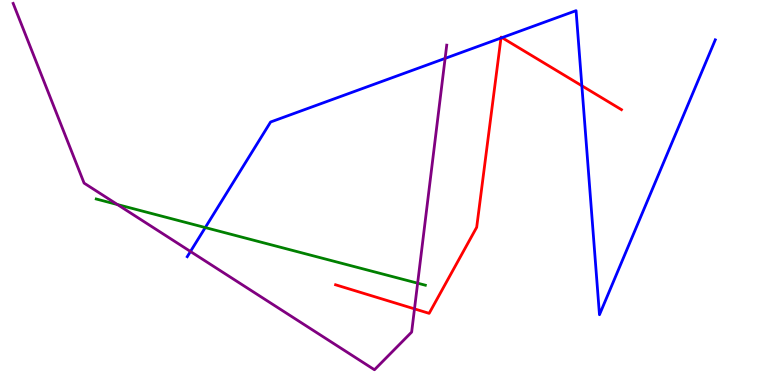[{'lines': ['blue', 'red'], 'intersections': [{'x': 6.46, 'y': 9.01}, {'x': 6.48, 'y': 9.02}, {'x': 7.51, 'y': 7.77}]}, {'lines': ['green', 'red'], 'intersections': []}, {'lines': ['purple', 'red'], 'intersections': [{'x': 5.35, 'y': 1.98}]}, {'lines': ['blue', 'green'], 'intersections': [{'x': 2.65, 'y': 4.09}]}, {'lines': ['blue', 'purple'], 'intersections': [{'x': 2.46, 'y': 3.47}, {'x': 5.74, 'y': 8.48}]}, {'lines': ['green', 'purple'], 'intersections': [{'x': 1.52, 'y': 4.69}, {'x': 5.39, 'y': 2.64}]}]